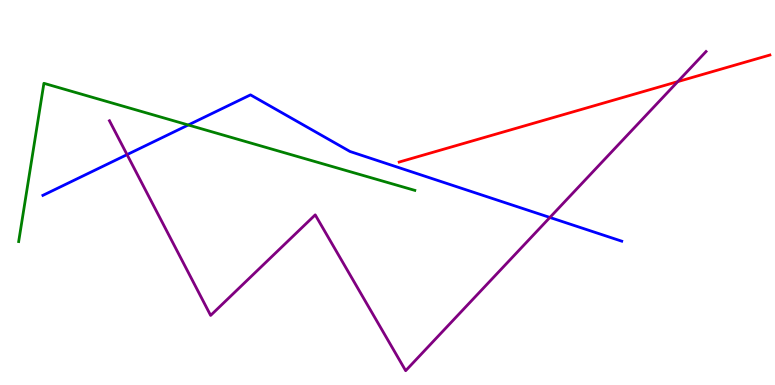[{'lines': ['blue', 'red'], 'intersections': []}, {'lines': ['green', 'red'], 'intersections': []}, {'lines': ['purple', 'red'], 'intersections': [{'x': 8.74, 'y': 7.88}]}, {'lines': ['blue', 'green'], 'intersections': [{'x': 2.43, 'y': 6.75}]}, {'lines': ['blue', 'purple'], 'intersections': [{'x': 1.64, 'y': 5.98}, {'x': 7.1, 'y': 4.35}]}, {'lines': ['green', 'purple'], 'intersections': []}]